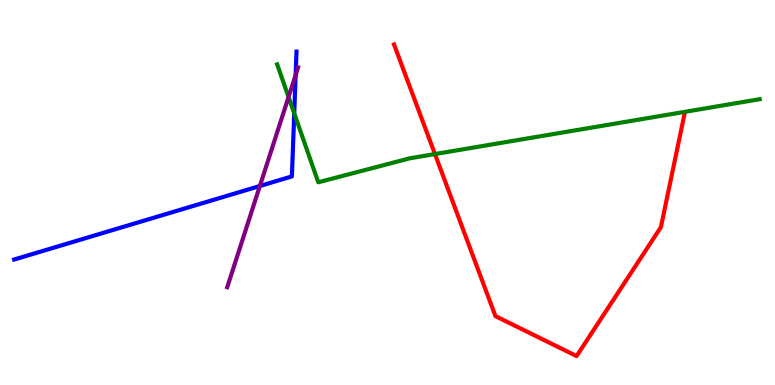[{'lines': ['blue', 'red'], 'intersections': []}, {'lines': ['green', 'red'], 'intersections': [{'x': 5.61, 'y': 6.0}]}, {'lines': ['purple', 'red'], 'intersections': []}, {'lines': ['blue', 'green'], 'intersections': [{'x': 3.8, 'y': 7.06}]}, {'lines': ['blue', 'purple'], 'intersections': [{'x': 3.35, 'y': 5.17}, {'x': 3.81, 'y': 8.05}]}, {'lines': ['green', 'purple'], 'intersections': [{'x': 3.72, 'y': 7.48}]}]